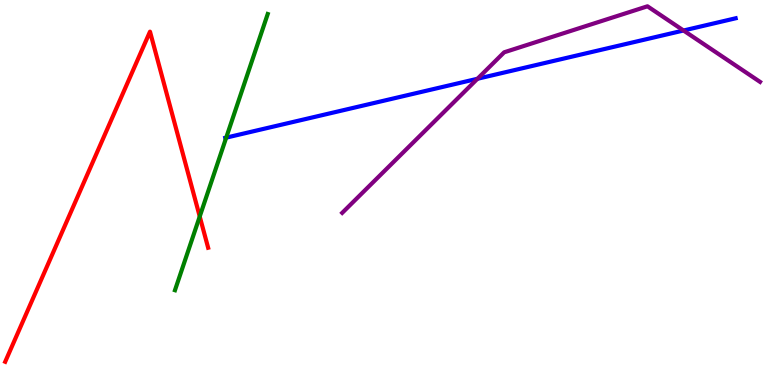[{'lines': ['blue', 'red'], 'intersections': []}, {'lines': ['green', 'red'], 'intersections': [{'x': 2.58, 'y': 4.38}]}, {'lines': ['purple', 'red'], 'intersections': []}, {'lines': ['blue', 'green'], 'intersections': [{'x': 2.92, 'y': 6.43}]}, {'lines': ['blue', 'purple'], 'intersections': [{'x': 6.16, 'y': 7.95}, {'x': 8.82, 'y': 9.21}]}, {'lines': ['green', 'purple'], 'intersections': []}]